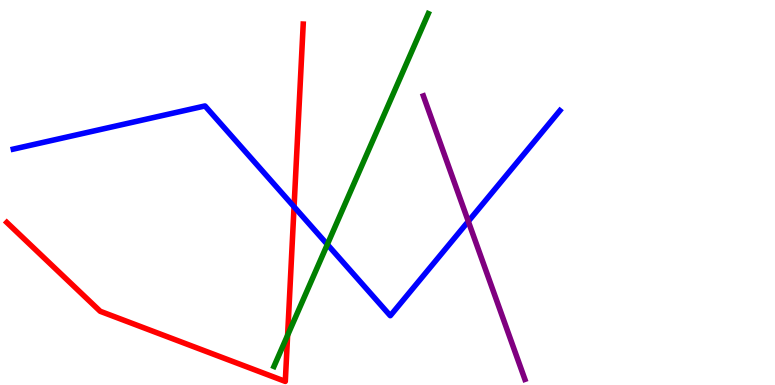[{'lines': ['blue', 'red'], 'intersections': [{'x': 3.79, 'y': 4.63}]}, {'lines': ['green', 'red'], 'intersections': [{'x': 3.71, 'y': 1.29}]}, {'lines': ['purple', 'red'], 'intersections': []}, {'lines': ['blue', 'green'], 'intersections': [{'x': 4.22, 'y': 3.65}]}, {'lines': ['blue', 'purple'], 'intersections': [{'x': 6.04, 'y': 4.25}]}, {'lines': ['green', 'purple'], 'intersections': []}]